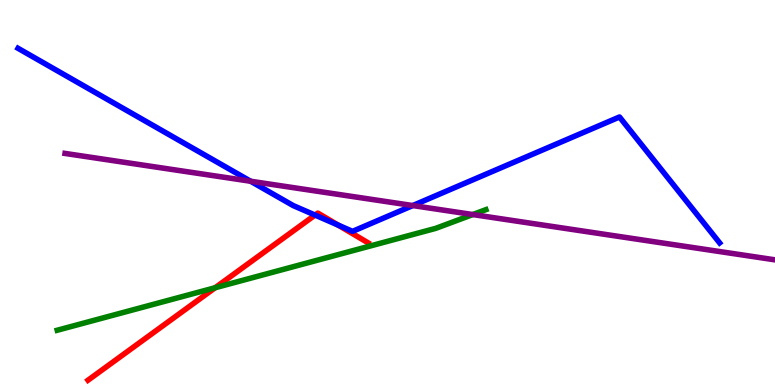[{'lines': ['blue', 'red'], 'intersections': [{'x': 4.07, 'y': 4.41}, {'x': 4.36, 'y': 4.15}]}, {'lines': ['green', 'red'], 'intersections': [{'x': 2.78, 'y': 2.53}]}, {'lines': ['purple', 'red'], 'intersections': []}, {'lines': ['blue', 'green'], 'intersections': []}, {'lines': ['blue', 'purple'], 'intersections': [{'x': 3.23, 'y': 5.29}, {'x': 5.33, 'y': 4.66}]}, {'lines': ['green', 'purple'], 'intersections': [{'x': 6.1, 'y': 4.43}]}]